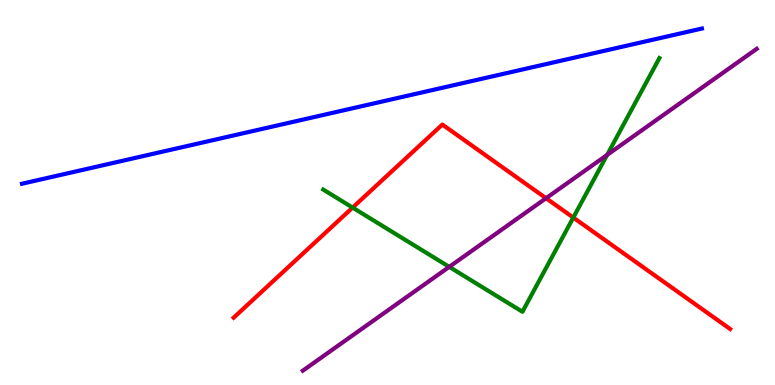[{'lines': ['blue', 'red'], 'intersections': []}, {'lines': ['green', 'red'], 'intersections': [{'x': 4.55, 'y': 4.61}, {'x': 7.4, 'y': 4.35}]}, {'lines': ['purple', 'red'], 'intersections': [{'x': 7.05, 'y': 4.85}]}, {'lines': ['blue', 'green'], 'intersections': []}, {'lines': ['blue', 'purple'], 'intersections': []}, {'lines': ['green', 'purple'], 'intersections': [{'x': 5.8, 'y': 3.07}, {'x': 7.83, 'y': 5.98}]}]